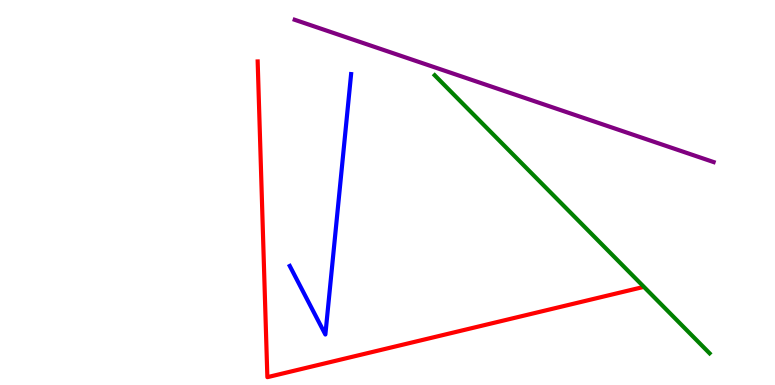[{'lines': ['blue', 'red'], 'intersections': []}, {'lines': ['green', 'red'], 'intersections': []}, {'lines': ['purple', 'red'], 'intersections': []}, {'lines': ['blue', 'green'], 'intersections': []}, {'lines': ['blue', 'purple'], 'intersections': []}, {'lines': ['green', 'purple'], 'intersections': []}]